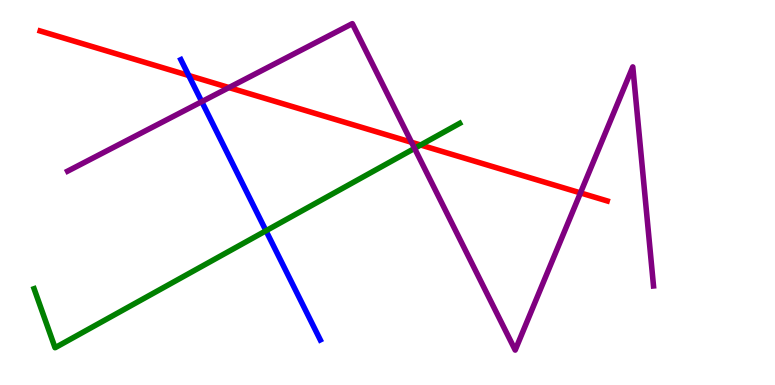[{'lines': ['blue', 'red'], 'intersections': [{'x': 2.44, 'y': 8.04}]}, {'lines': ['green', 'red'], 'intersections': [{'x': 5.43, 'y': 6.23}]}, {'lines': ['purple', 'red'], 'intersections': [{'x': 2.95, 'y': 7.73}, {'x': 5.31, 'y': 6.3}, {'x': 7.49, 'y': 4.99}]}, {'lines': ['blue', 'green'], 'intersections': [{'x': 3.43, 'y': 4.01}]}, {'lines': ['blue', 'purple'], 'intersections': [{'x': 2.6, 'y': 7.36}]}, {'lines': ['green', 'purple'], 'intersections': [{'x': 5.35, 'y': 6.15}]}]